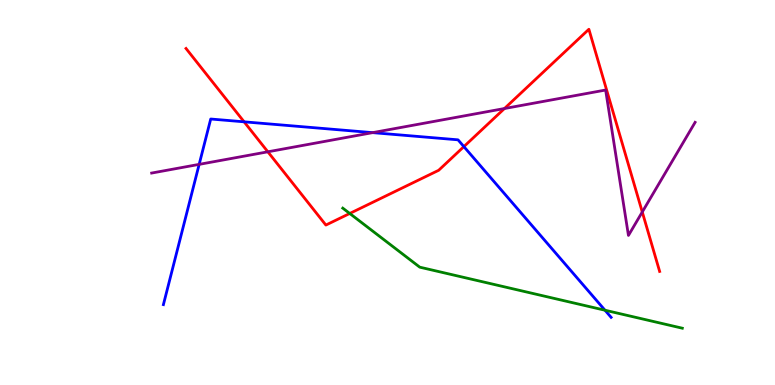[{'lines': ['blue', 'red'], 'intersections': [{'x': 3.15, 'y': 6.84}, {'x': 5.99, 'y': 6.19}]}, {'lines': ['green', 'red'], 'intersections': [{'x': 4.51, 'y': 4.46}]}, {'lines': ['purple', 'red'], 'intersections': [{'x': 3.46, 'y': 6.06}, {'x': 6.51, 'y': 7.18}, {'x': 8.29, 'y': 4.49}]}, {'lines': ['blue', 'green'], 'intersections': [{'x': 7.81, 'y': 1.94}]}, {'lines': ['blue', 'purple'], 'intersections': [{'x': 2.57, 'y': 5.73}, {'x': 4.81, 'y': 6.55}]}, {'lines': ['green', 'purple'], 'intersections': []}]